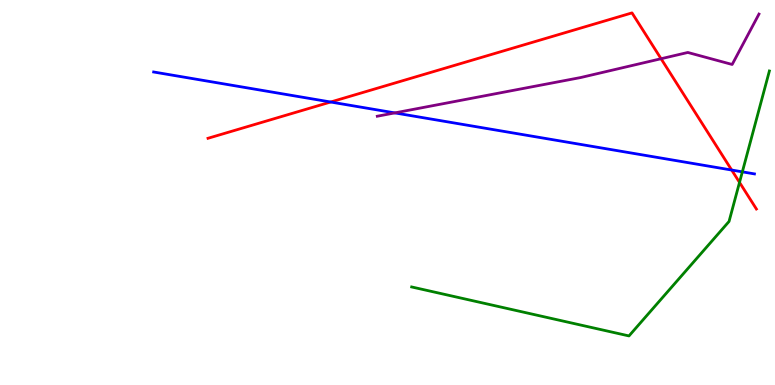[{'lines': ['blue', 'red'], 'intersections': [{'x': 4.27, 'y': 7.35}, {'x': 9.44, 'y': 5.58}]}, {'lines': ['green', 'red'], 'intersections': [{'x': 9.54, 'y': 5.26}]}, {'lines': ['purple', 'red'], 'intersections': [{'x': 8.53, 'y': 8.47}]}, {'lines': ['blue', 'green'], 'intersections': [{'x': 9.58, 'y': 5.54}]}, {'lines': ['blue', 'purple'], 'intersections': [{'x': 5.09, 'y': 7.07}]}, {'lines': ['green', 'purple'], 'intersections': []}]